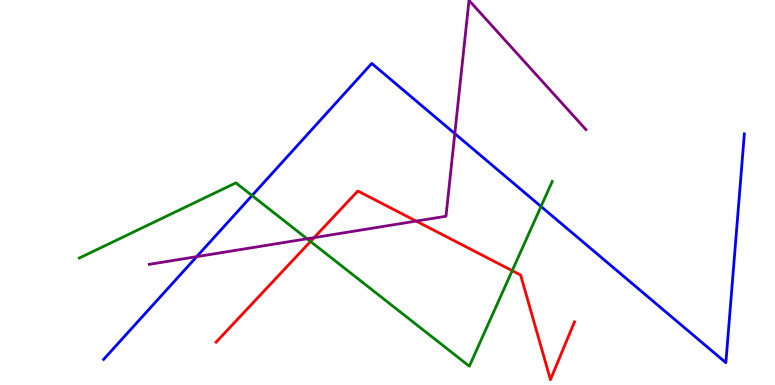[{'lines': ['blue', 'red'], 'intersections': []}, {'lines': ['green', 'red'], 'intersections': [{'x': 4.01, 'y': 3.73}, {'x': 6.61, 'y': 2.97}]}, {'lines': ['purple', 'red'], 'intersections': [{'x': 4.05, 'y': 3.83}, {'x': 5.37, 'y': 4.26}]}, {'lines': ['blue', 'green'], 'intersections': [{'x': 3.25, 'y': 4.92}, {'x': 6.98, 'y': 4.64}]}, {'lines': ['blue', 'purple'], 'intersections': [{'x': 2.54, 'y': 3.33}, {'x': 5.87, 'y': 6.53}]}, {'lines': ['green', 'purple'], 'intersections': [{'x': 3.96, 'y': 3.8}]}]